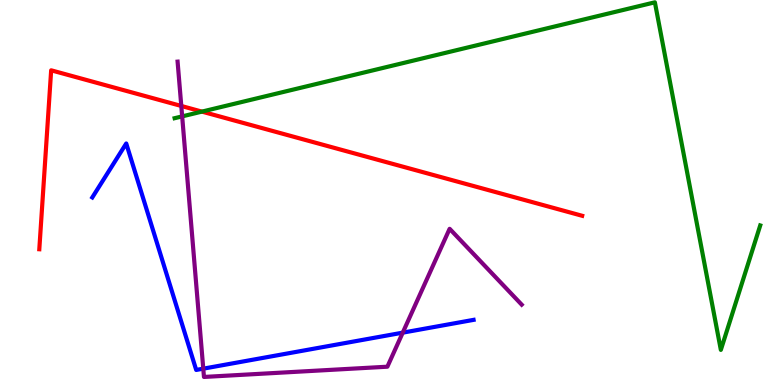[{'lines': ['blue', 'red'], 'intersections': []}, {'lines': ['green', 'red'], 'intersections': [{'x': 2.61, 'y': 7.1}]}, {'lines': ['purple', 'red'], 'intersections': [{'x': 2.34, 'y': 7.25}]}, {'lines': ['blue', 'green'], 'intersections': []}, {'lines': ['blue', 'purple'], 'intersections': [{'x': 2.62, 'y': 0.424}, {'x': 5.2, 'y': 1.36}]}, {'lines': ['green', 'purple'], 'intersections': [{'x': 2.35, 'y': 6.98}]}]